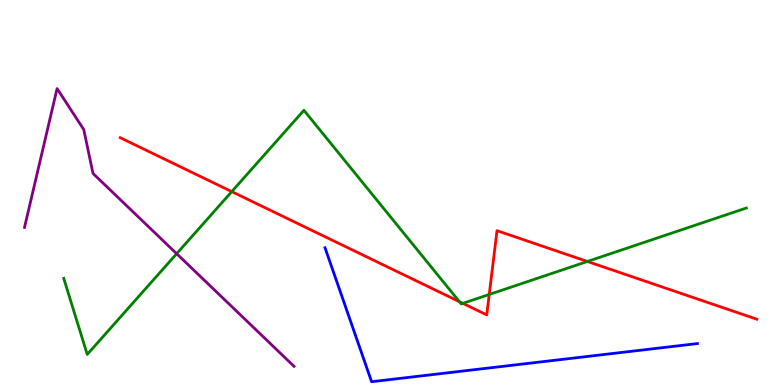[{'lines': ['blue', 'red'], 'intersections': []}, {'lines': ['green', 'red'], 'intersections': [{'x': 2.99, 'y': 5.02}, {'x': 5.93, 'y': 2.16}, {'x': 5.97, 'y': 2.12}, {'x': 6.31, 'y': 2.35}, {'x': 7.58, 'y': 3.21}]}, {'lines': ['purple', 'red'], 'intersections': []}, {'lines': ['blue', 'green'], 'intersections': []}, {'lines': ['blue', 'purple'], 'intersections': []}, {'lines': ['green', 'purple'], 'intersections': [{'x': 2.28, 'y': 3.41}]}]